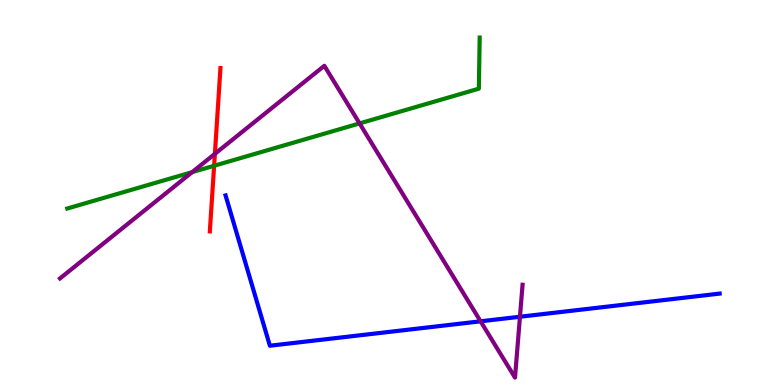[{'lines': ['blue', 'red'], 'intersections': []}, {'lines': ['green', 'red'], 'intersections': [{'x': 2.76, 'y': 5.69}]}, {'lines': ['purple', 'red'], 'intersections': [{'x': 2.77, 'y': 6.0}]}, {'lines': ['blue', 'green'], 'intersections': []}, {'lines': ['blue', 'purple'], 'intersections': [{'x': 6.2, 'y': 1.65}, {'x': 6.71, 'y': 1.77}]}, {'lines': ['green', 'purple'], 'intersections': [{'x': 2.48, 'y': 5.53}, {'x': 4.64, 'y': 6.79}]}]